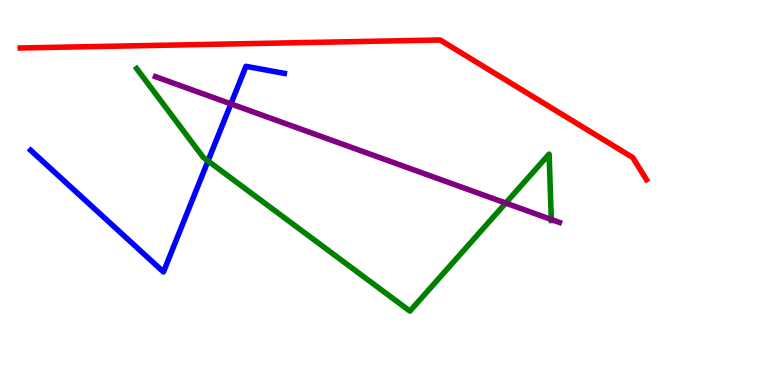[{'lines': ['blue', 'red'], 'intersections': []}, {'lines': ['green', 'red'], 'intersections': []}, {'lines': ['purple', 'red'], 'intersections': []}, {'lines': ['blue', 'green'], 'intersections': [{'x': 2.68, 'y': 5.82}]}, {'lines': ['blue', 'purple'], 'intersections': [{'x': 2.98, 'y': 7.3}]}, {'lines': ['green', 'purple'], 'intersections': [{'x': 6.53, 'y': 4.73}, {'x': 7.11, 'y': 4.3}]}]